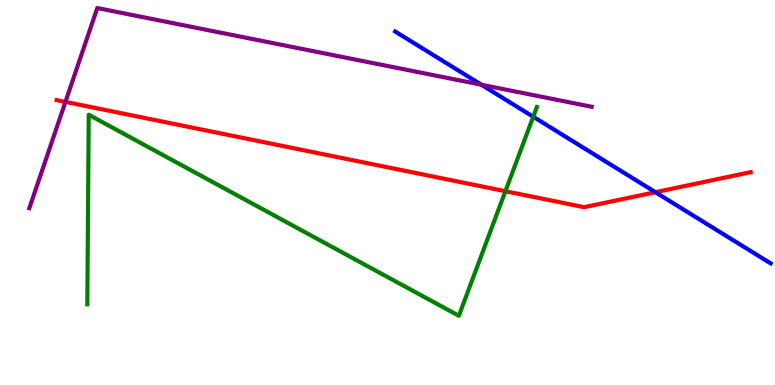[{'lines': ['blue', 'red'], 'intersections': [{'x': 8.46, 'y': 5.01}]}, {'lines': ['green', 'red'], 'intersections': [{'x': 6.52, 'y': 5.03}]}, {'lines': ['purple', 'red'], 'intersections': [{'x': 0.844, 'y': 7.35}]}, {'lines': ['blue', 'green'], 'intersections': [{'x': 6.88, 'y': 6.97}]}, {'lines': ['blue', 'purple'], 'intersections': [{'x': 6.21, 'y': 7.8}]}, {'lines': ['green', 'purple'], 'intersections': []}]